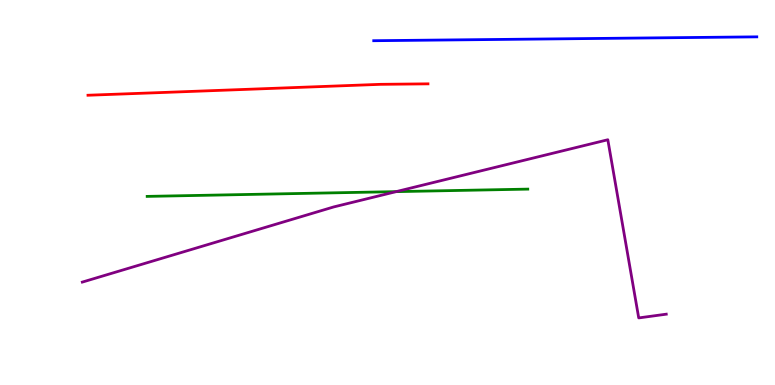[{'lines': ['blue', 'red'], 'intersections': []}, {'lines': ['green', 'red'], 'intersections': []}, {'lines': ['purple', 'red'], 'intersections': []}, {'lines': ['blue', 'green'], 'intersections': []}, {'lines': ['blue', 'purple'], 'intersections': []}, {'lines': ['green', 'purple'], 'intersections': [{'x': 5.11, 'y': 5.02}]}]